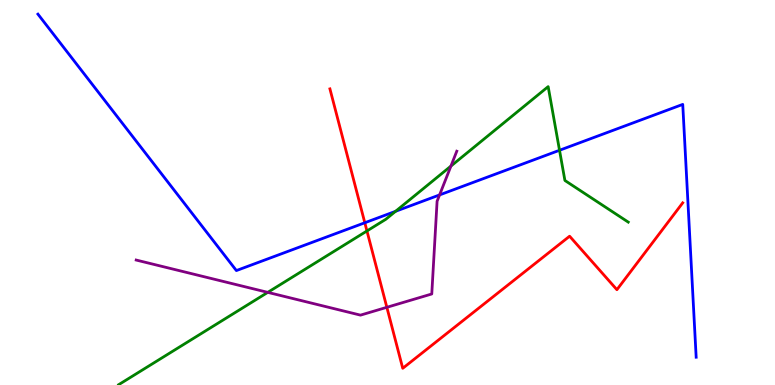[{'lines': ['blue', 'red'], 'intersections': [{'x': 4.71, 'y': 4.21}]}, {'lines': ['green', 'red'], 'intersections': [{'x': 4.73, 'y': 4.0}]}, {'lines': ['purple', 'red'], 'intersections': [{'x': 4.99, 'y': 2.02}]}, {'lines': ['blue', 'green'], 'intersections': [{'x': 5.1, 'y': 4.51}, {'x': 7.22, 'y': 6.1}]}, {'lines': ['blue', 'purple'], 'intersections': [{'x': 5.67, 'y': 4.94}]}, {'lines': ['green', 'purple'], 'intersections': [{'x': 3.46, 'y': 2.41}, {'x': 5.82, 'y': 5.69}]}]